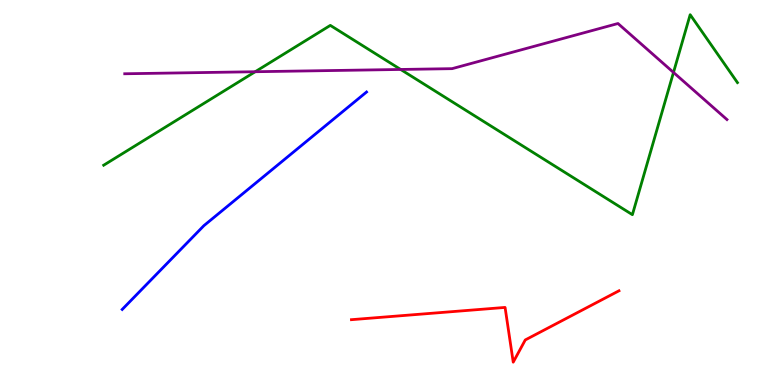[{'lines': ['blue', 'red'], 'intersections': []}, {'lines': ['green', 'red'], 'intersections': []}, {'lines': ['purple', 'red'], 'intersections': []}, {'lines': ['blue', 'green'], 'intersections': []}, {'lines': ['blue', 'purple'], 'intersections': []}, {'lines': ['green', 'purple'], 'intersections': [{'x': 3.29, 'y': 8.14}, {'x': 5.17, 'y': 8.2}, {'x': 8.69, 'y': 8.12}]}]